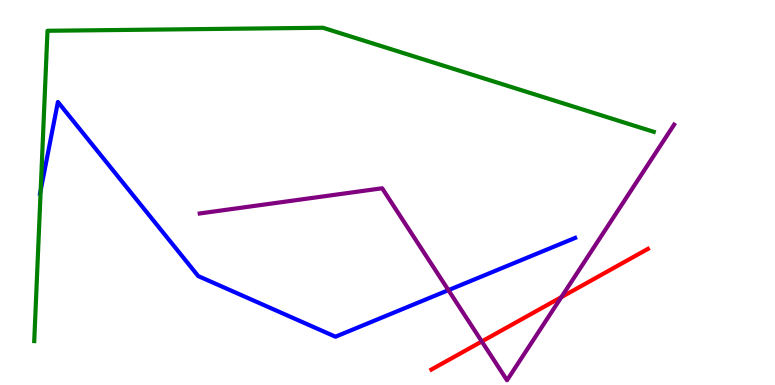[{'lines': ['blue', 'red'], 'intersections': []}, {'lines': ['green', 'red'], 'intersections': []}, {'lines': ['purple', 'red'], 'intersections': [{'x': 6.22, 'y': 1.13}, {'x': 7.24, 'y': 2.28}]}, {'lines': ['blue', 'green'], 'intersections': [{'x': 0.525, 'y': 5.06}]}, {'lines': ['blue', 'purple'], 'intersections': [{'x': 5.79, 'y': 2.46}]}, {'lines': ['green', 'purple'], 'intersections': []}]